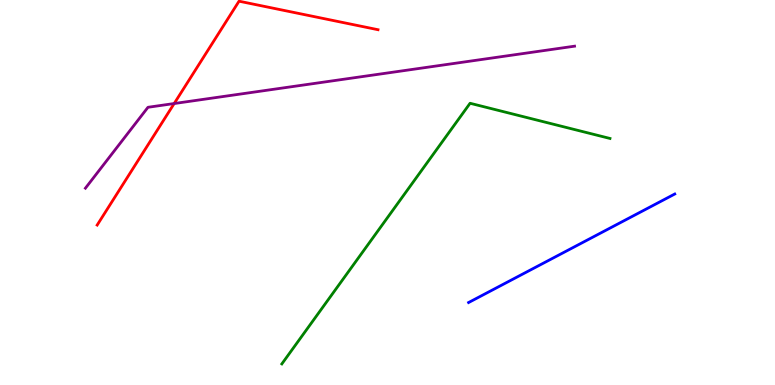[{'lines': ['blue', 'red'], 'intersections': []}, {'lines': ['green', 'red'], 'intersections': []}, {'lines': ['purple', 'red'], 'intersections': [{'x': 2.25, 'y': 7.31}]}, {'lines': ['blue', 'green'], 'intersections': []}, {'lines': ['blue', 'purple'], 'intersections': []}, {'lines': ['green', 'purple'], 'intersections': []}]